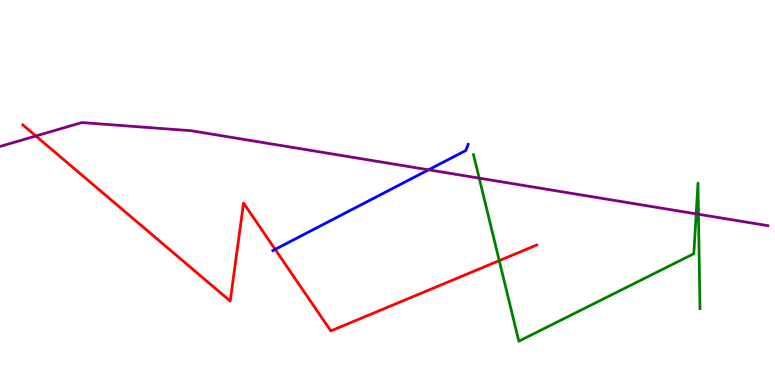[{'lines': ['blue', 'red'], 'intersections': [{'x': 3.55, 'y': 3.52}]}, {'lines': ['green', 'red'], 'intersections': [{'x': 6.44, 'y': 3.23}]}, {'lines': ['purple', 'red'], 'intersections': [{'x': 0.463, 'y': 6.47}]}, {'lines': ['blue', 'green'], 'intersections': []}, {'lines': ['blue', 'purple'], 'intersections': [{'x': 5.53, 'y': 5.59}]}, {'lines': ['green', 'purple'], 'intersections': [{'x': 6.18, 'y': 5.37}, {'x': 8.98, 'y': 4.45}, {'x': 9.01, 'y': 4.44}]}]